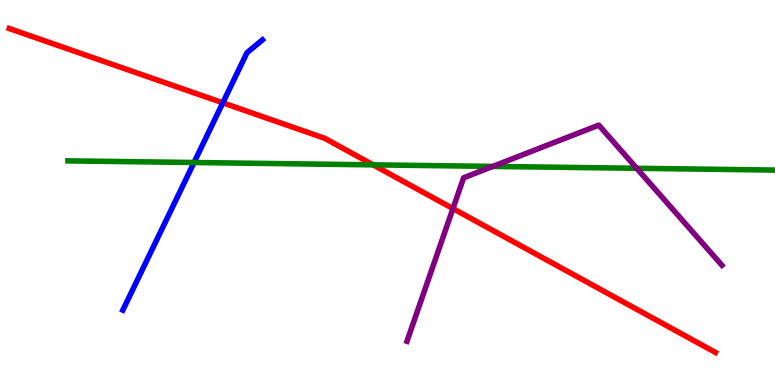[{'lines': ['blue', 'red'], 'intersections': [{'x': 2.88, 'y': 7.33}]}, {'lines': ['green', 'red'], 'intersections': [{'x': 4.81, 'y': 5.72}]}, {'lines': ['purple', 'red'], 'intersections': [{'x': 5.84, 'y': 4.58}]}, {'lines': ['blue', 'green'], 'intersections': [{'x': 2.5, 'y': 5.78}]}, {'lines': ['blue', 'purple'], 'intersections': []}, {'lines': ['green', 'purple'], 'intersections': [{'x': 6.36, 'y': 5.68}, {'x': 8.22, 'y': 5.63}]}]